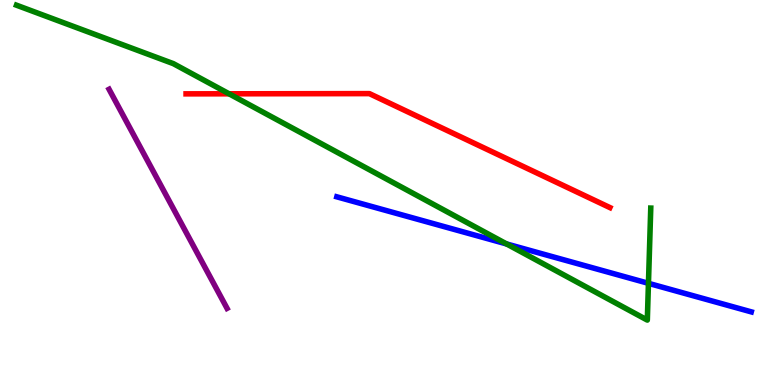[{'lines': ['blue', 'red'], 'intersections': []}, {'lines': ['green', 'red'], 'intersections': [{'x': 2.96, 'y': 7.56}]}, {'lines': ['purple', 'red'], 'intersections': []}, {'lines': ['blue', 'green'], 'intersections': [{'x': 6.54, 'y': 3.66}, {'x': 8.37, 'y': 2.64}]}, {'lines': ['blue', 'purple'], 'intersections': []}, {'lines': ['green', 'purple'], 'intersections': []}]